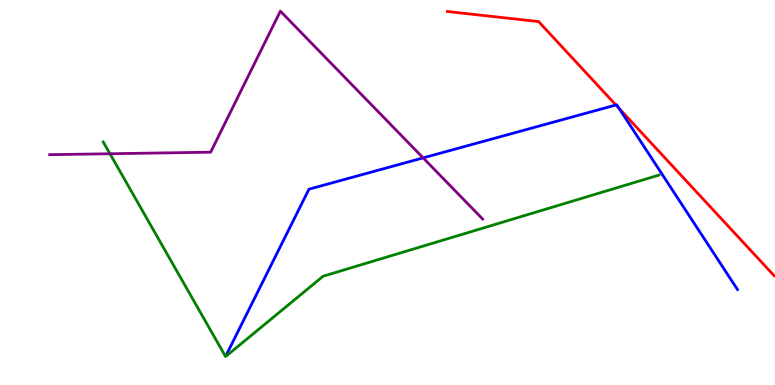[{'lines': ['blue', 'red'], 'intersections': [{'x': 7.95, 'y': 7.27}, {'x': 7.99, 'y': 7.18}]}, {'lines': ['green', 'red'], 'intersections': []}, {'lines': ['purple', 'red'], 'intersections': []}, {'lines': ['blue', 'green'], 'intersections': []}, {'lines': ['blue', 'purple'], 'intersections': [{'x': 5.46, 'y': 5.9}]}, {'lines': ['green', 'purple'], 'intersections': [{'x': 1.42, 'y': 6.01}]}]